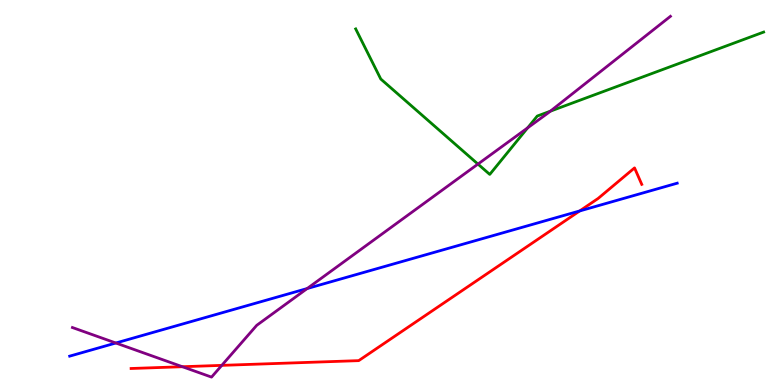[{'lines': ['blue', 'red'], 'intersections': [{'x': 7.48, 'y': 4.52}]}, {'lines': ['green', 'red'], 'intersections': []}, {'lines': ['purple', 'red'], 'intersections': [{'x': 2.35, 'y': 0.475}, {'x': 2.86, 'y': 0.51}]}, {'lines': ['blue', 'green'], 'intersections': []}, {'lines': ['blue', 'purple'], 'intersections': [{'x': 1.49, 'y': 1.09}, {'x': 3.96, 'y': 2.51}]}, {'lines': ['green', 'purple'], 'intersections': [{'x': 6.17, 'y': 5.74}, {'x': 6.81, 'y': 6.68}, {'x': 7.1, 'y': 7.11}]}]